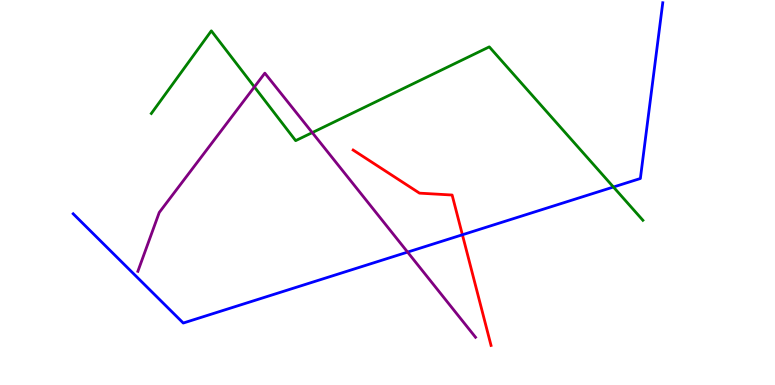[{'lines': ['blue', 'red'], 'intersections': [{'x': 5.97, 'y': 3.9}]}, {'lines': ['green', 'red'], 'intersections': []}, {'lines': ['purple', 'red'], 'intersections': []}, {'lines': ['blue', 'green'], 'intersections': [{'x': 7.92, 'y': 5.14}]}, {'lines': ['blue', 'purple'], 'intersections': [{'x': 5.26, 'y': 3.45}]}, {'lines': ['green', 'purple'], 'intersections': [{'x': 3.28, 'y': 7.74}, {'x': 4.03, 'y': 6.56}]}]